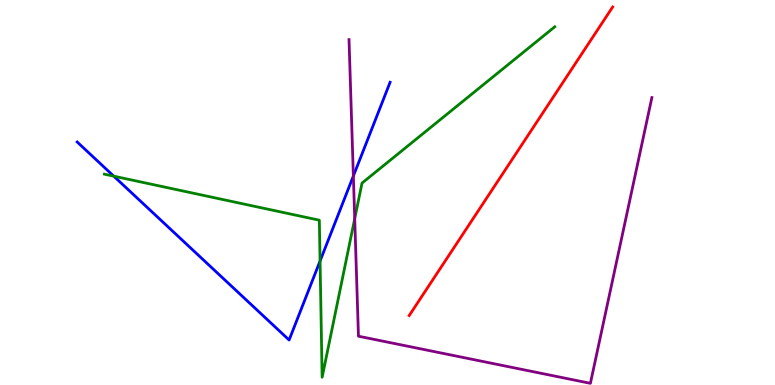[{'lines': ['blue', 'red'], 'intersections': []}, {'lines': ['green', 'red'], 'intersections': []}, {'lines': ['purple', 'red'], 'intersections': []}, {'lines': ['blue', 'green'], 'intersections': [{'x': 1.47, 'y': 5.42}, {'x': 4.13, 'y': 3.22}]}, {'lines': ['blue', 'purple'], 'intersections': [{'x': 4.56, 'y': 5.43}]}, {'lines': ['green', 'purple'], 'intersections': [{'x': 4.58, 'y': 4.32}]}]